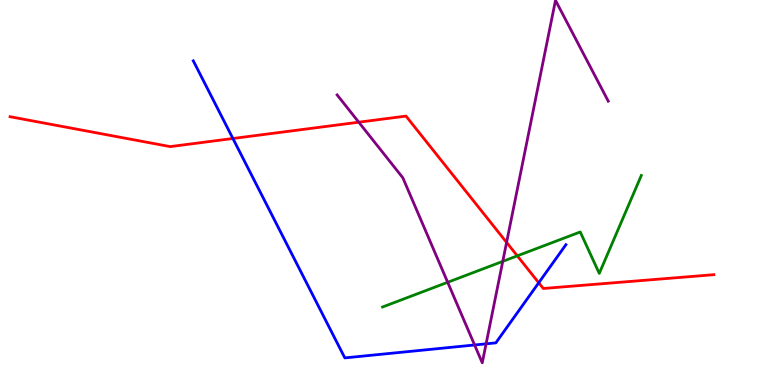[{'lines': ['blue', 'red'], 'intersections': [{'x': 3.01, 'y': 6.4}, {'x': 6.95, 'y': 2.66}]}, {'lines': ['green', 'red'], 'intersections': [{'x': 6.67, 'y': 3.35}]}, {'lines': ['purple', 'red'], 'intersections': [{'x': 4.63, 'y': 6.83}, {'x': 6.54, 'y': 3.7}]}, {'lines': ['blue', 'green'], 'intersections': []}, {'lines': ['blue', 'purple'], 'intersections': [{'x': 6.12, 'y': 1.04}, {'x': 6.27, 'y': 1.07}]}, {'lines': ['green', 'purple'], 'intersections': [{'x': 5.78, 'y': 2.67}, {'x': 6.49, 'y': 3.21}]}]